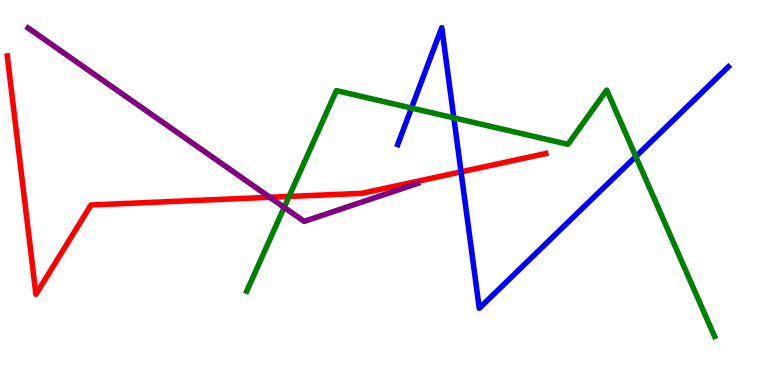[{'lines': ['blue', 'red'], 'intersections': [{'x': 5.95, 'y': 5.54}]}, {'lines': ['green', 'red'], 'intersections': [{'x': 3.73, 'y': 4.9}]}, {'lines': ['purple', 'red'], 'intersections': [{'x': 3.48, 'y': 4.88}]}, {'lines': ['blue', 'green'], 'intersections': [{'x': 5.31, 'y': 7.19}, {'x': 5.86, 'y': 6.94}, {'x': 8.2, 'y': 5.93}]}, {'lines': ['blue', 'purple'], 'intersections': []}, {'lines': ['green', 'purple'], 'intersections': [{'x': 3.67, 'y': 4.61}]}]